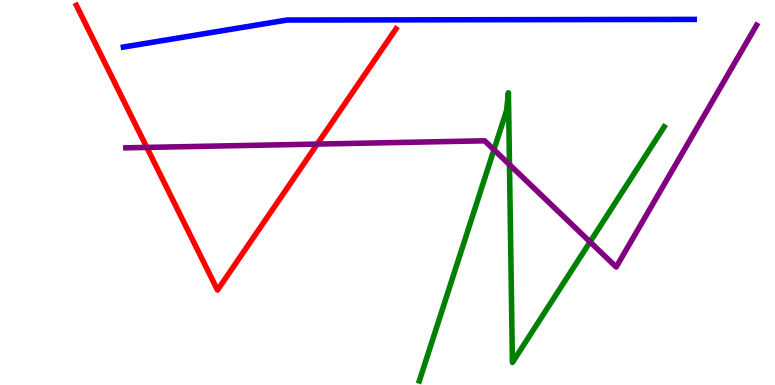[{'lines': ['blue', 'red'], 'intersections': []}, {'lines': ['green', 'red'], 'intersections': []}, {'lines': ['purple', 'red'], 'intersections': [{'x': 1.89, 'y': 6.17}, {'x': 4.09, 'y': 6.26}]}, {'lines': ['blue', 'green'], 'intersections': []}, {'lines': ['blue', 'purple'], 'intersections': []}, {'lines': ['green', 'purple'], 'intersections': [{'x': 6.37, 'y': 6.11}, {'x': 6.57, 'y': 5.72}, {'x': 7.61, 'y': 3.72}]}]